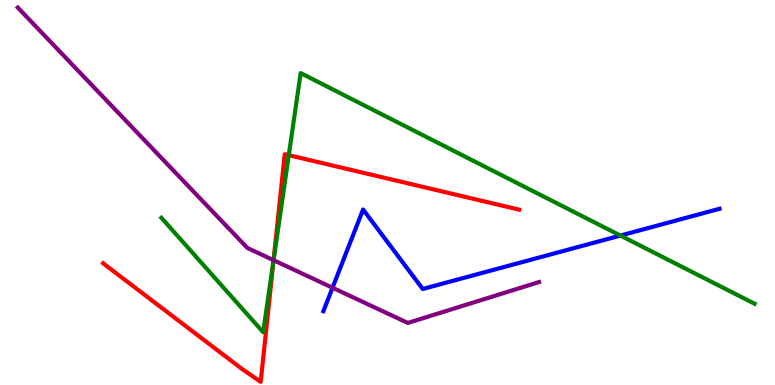[{'lines': ['blue', 'red'], 'intersections': []}, {'lines': ['green', 'red'], 'intersections': [{'x': 3.53, 'y': 3.22}, {'x': 3.73, 'y': 5.97}]}, {'lines': ['purple', 'red'], 'intersections': [{'x': 3.53, 'y': 3.24}]}, {'lines': ['blue', 'green'], 'intersections': [{'x': 8.01, 'y': 3.88}]}, {'lines': ['blue', 'purple'], 'intersections': [{'x': 4.29, 'y': 2.53}]}, {'lines': ['green', 'purple'], 'intersections': [{'x': 3.53, 'y': 3.24}]}]